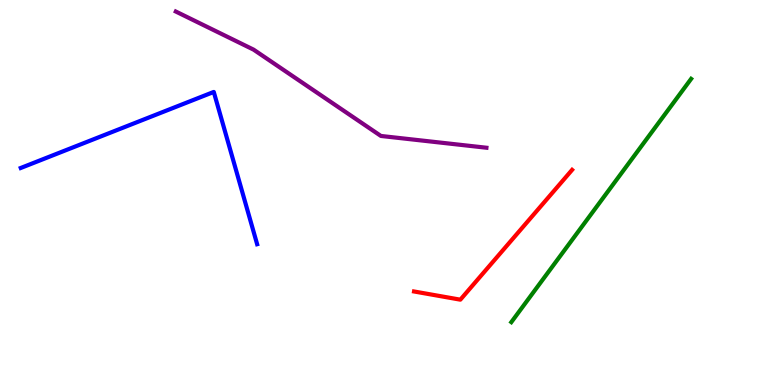[{'lines': ['blue', 'red'], 'intersections': []}, {'lines': ['green', 'red'], 'intersections': []}, {'lines': ['purple', 'red'], 'intersections': []}, {'lines': ['blue', 'green'], 'intersections': []}, {'lines': ['blue', 'purple'], 'intersections': []}, {'lines': ['green', 'purple'], 'intersections': []}]